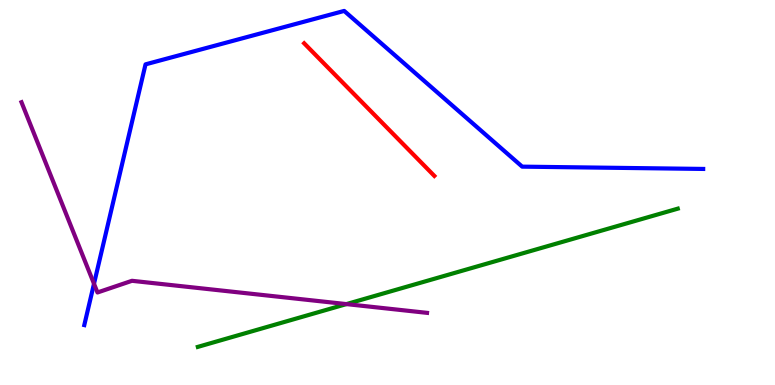[{'lines': ['blue', 'red'], 'intersections': []}, {'lines': ['green', 'red'], 'intersections': []}, {'lines': ['purple', 'red'], 'intersections': []}, {'lines': ['blue', 'green'], 'intersections': []}, {'lines': ['blue', 'purple'], 'intersections': [{'x': 1.21, 'y': 2.63}]}, {'lines': ['green', 'purple'], 'intersections': [{'x': 4.47, 'y': 2.1}]}]